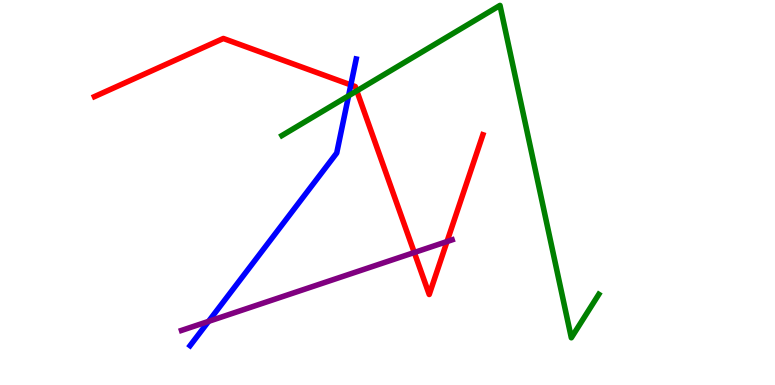[{'lines': ['blue', 'red'], 'intersections': [{'x': 4.53, 'y': 7.79}]}, {'lines': ['green', 'red'], 'intersections': [{'x': 4.6, 'y': 7.64}]}, {'lines': ['purple', 'red'], 'intersections': [{'x': 5.35, 'y': 3.44}, {'x': 5.77, 'y': 3.73}]}, {'lines': ['blue', 'green'], 'intersections': [{'x': 4.5, 'y': 7.51}]}, {'lines': ['blue', 'purple'], 'intersections': [{'x': 2.69, 'y': 1.65}]}, {'lines': ['green', 'purple'], 'intersections': []}]